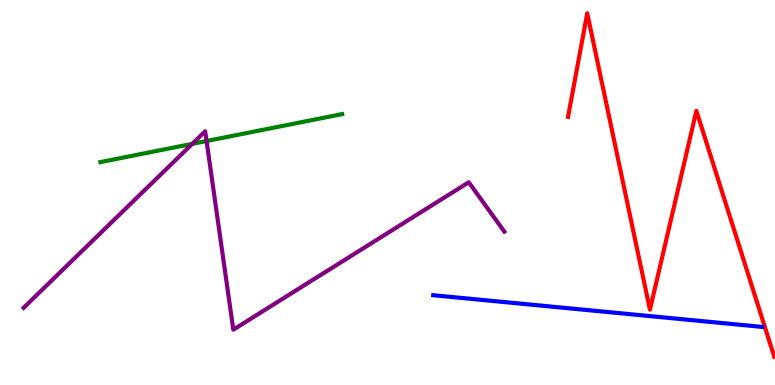[{'lines': ['blue', 'red'], 'intersections': []}, {'lines': ['green', 'red'], 'intersections': []}, {'lines': ['purple', 'red'], 'intersections': []}, {'lines': ['blue', 'green'], 'intersections': []}, {'lines': ['blue', 'purple'], 'intersections': []}, {'lines': ['green', 'purple'], 'intersections': [{'x': 2.48, 'y': 6.26}, {'x': 2.67, 'y': 6.34}]}]